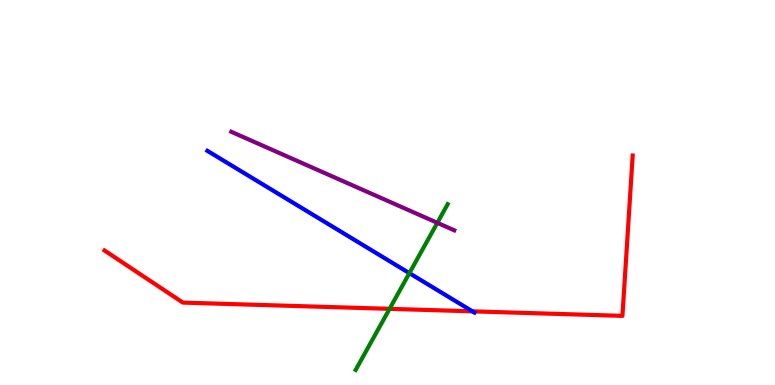[{'lines': ['blue', 'red'], 'intersections': [{'x': 6.1, 'y': 1.91}]}, {'lines': ['green', 'red'], 'intersections': [{'x': 5.03, 'y': 1.98}]}, {'lines': ['purple', 'red'], 'intersections': []}, {'lines': ['blue', 'green'], 'intersections': [{'x': 5.28, 'y': 2.91}]}, {'lines': ['blue', 'purple'], 'intersections': []}, {'lines': ['green', 'purple'], 'intersections': [{'x': 5.64, 'y': 4.21}]}]